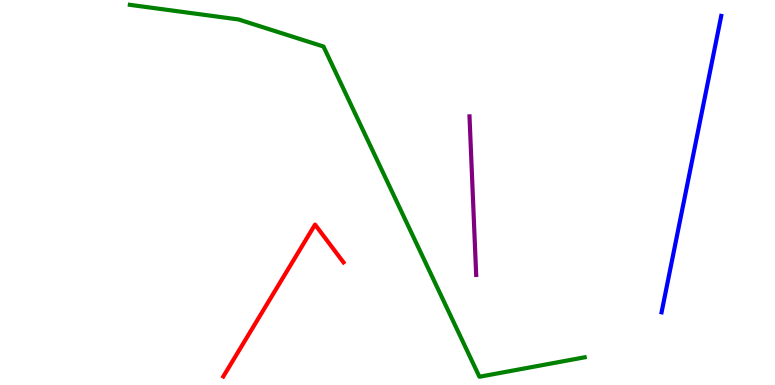[{'lines': ['blue', 'red'], 'intersections': []}, {'lines': ['green', 'red'], 'intersections': []}, {'lines': ['purple', 'red'], 'intersections': []}, {'lines': ['blue', 'green'], 'intersections': []}, {'lines': ['blue', 'purple'], 'intersections': []}, {'lines': ['green', 'purple'], 'intersections': []}]